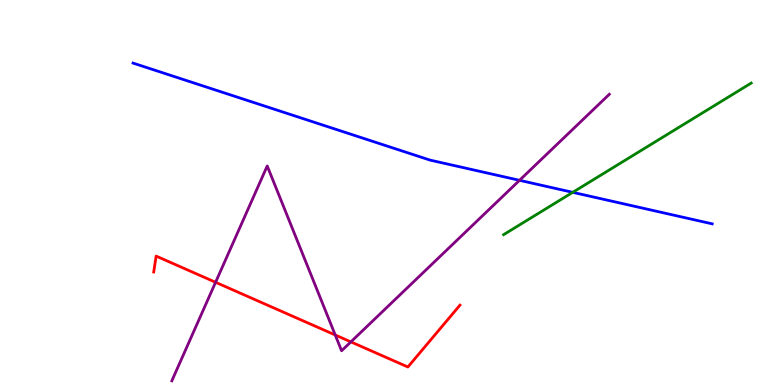[{'lines': ['blue', 'red'], 'intersections': []}, {'lines': ['green', 'red'], 'intersections': []}, {'lines': ['purple', 'red'], 'intersections': [{'x': 2.78, 'y': 2.67}, {'x': 4.33, 'y': 1.3}, {'x': 4.53, 'y': 1.12}]}, {'lines': ['blue', 'green'], 'intersections': [{'x': 7.39, 'y': 5.0}]}, {'lines': ['blue', 'purple'], 'intersections': [{'x': 6.7, 'y': 5.32}]}, {'lines': ['green', 'purple'], 'intersections': []}]